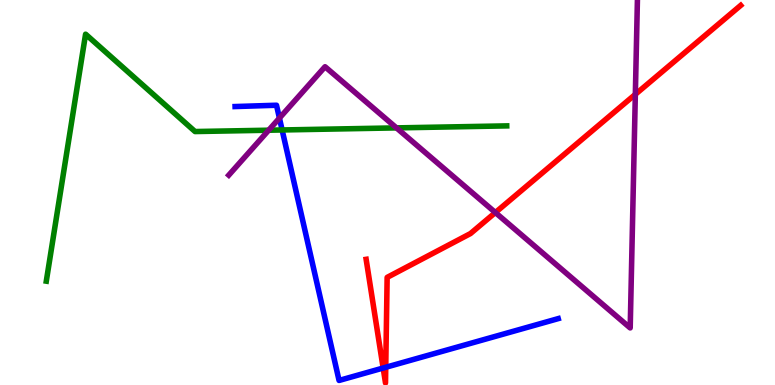[{'lines': ['blue', 'red'], 'intersections': [{'x': 4.94, 'y': 0.441}, {'x': 4.98, 'y': 0.46}]}, {'lines': ['green', 'red'], 'intersections': []}, {'lines': ['purple', 'red'], 'intersections': [{'x': 6.39, 'y': 4.48}, {'x': 8.2, 'y': 7.55}]}, {'lines': ['blue', 'green'], 'intersections': [{'x': 3.64, 'y': 6.62}]}, {'lines': ['blue', 'purple'], 'intersections': [{'x': 3.61, 'y': 6.93}]}, {'lines': ['green', 'purple'], 'intersections': [{'x': 3.47, 'y': 6.62}, {'x': 5.12, 'y': 6.68}]}]